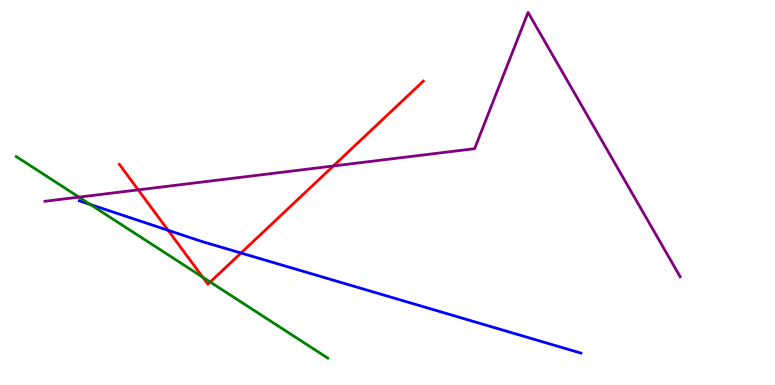[{'lines': ['blue', 'red'], 'intersections': [{'x': 2.17, 'y': 4.02}, {'x': 3.11, 'y': 3.43}]}, {'lines': ['green', 'red'], 'intersections': [{'x': 2.62, 'y': 2.8}, {'x': 2.71, 'y': 2.67}]}, {'lines': ['purple', 'red'], 'intersections': [{'x': 1.78, 'y': 5.07}, {'x': 4.3, 'y': 5.69}]}, {'lines': ['blue', 'green'], 'intersections': [{'x': 1.17, 'y': 4.69}]}, {'lines': ['blue', 'purple'], 'intersections': []}, {'lines': ['green', 'purple'], 'intersections': [{'x': 1.02, 'y': 4.88}]}]